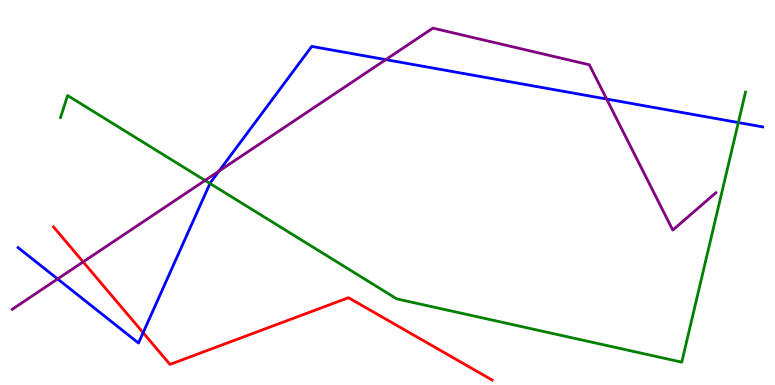[{'lines': ['blue', 'red'], 'intersections': [{'x': 1.85, 'y': 1.36}]}, {'lines': ['green', 'red'], 'intersections': []}, {'lines': ['purple', 'red'], 'intersections': [{'x': 1.07, 'y': 3.2}]}, {'lines': ['blue', 'green'], 'intersections': [{'x': 2.71, 'y': 5.23}, {'x': 9.53, 'y': 6.82}]}, {'lines': ['blue', 'purple'], 'intersections': [{'x': 0.744, 'y': 2.75}, {'x': 2.83, 'y': 5.56}, {'x': 4.98, 'y': 8.45}, {'x': 7.83, 'y': 7.43}]}, {'lines': ['green', 'purple'], 'intersections': [{'x': 2.65, 'y': 5.31}]}]